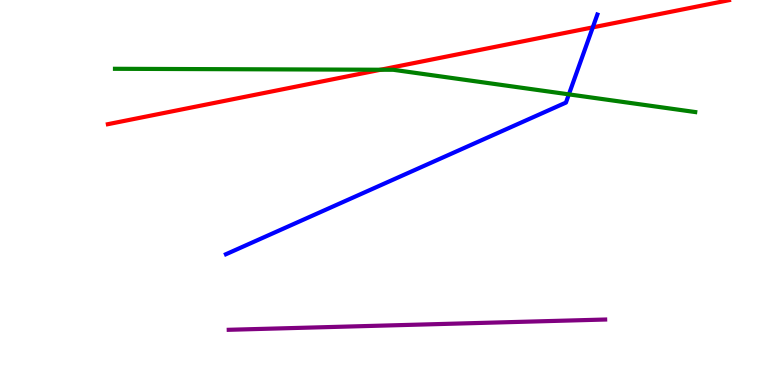[{'lines': ['blue', 'red'], 'intersections': [{'x': 7.65, 'y': 9.29}]}, {'lines': ['green', 'red'], 'intersections': [{'x': 4.91, 'y': 8.19}]}, {'lines': ['purple', 'red'], 'intersections': []}, {'lines': ['blue', 'green'], 'intersections': [{'x': 7.34, 'y': 7.55}]}, {'lines': ['blue', 'purple'], 'intersections': []}, {'lines': ['green', 'purple'], 'intersections': []}]